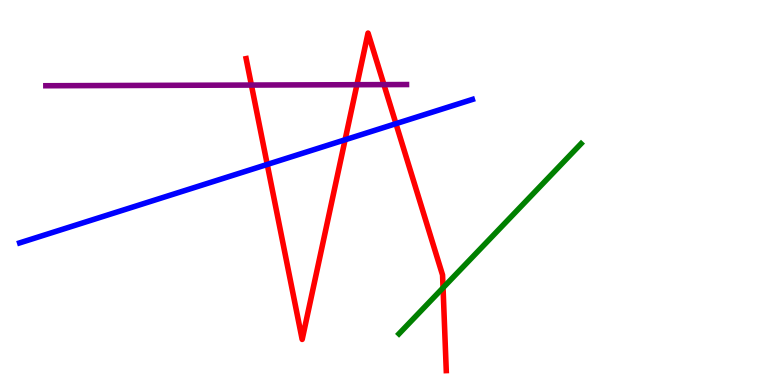[{'lines': ['blue', 'red'], 'intersections': [{'x': 3.45, 'y': 5.73}, {'x': 4.45, 'y': 6.37}, {'x': 5.11, 'y': 6.79}]}, {'lines': ['green', 'red'], 'intersections': [{'x': 5.72, 'y': 2.52}]}, {'lines': ['purple', 'red'], 'intersections': [{'x': 3.24, 'y': 7.79}, {'x': 4.61, 'y': 7.8}, {'x': 4.95, 'y': 7.8}]}, {'lines': ['blue', 'green'], 'intersections': []}, {'lines': ['blue', 'purple'], 'intersections': []}, {'lines': ['green', 'purple'], 'intersections': []}]